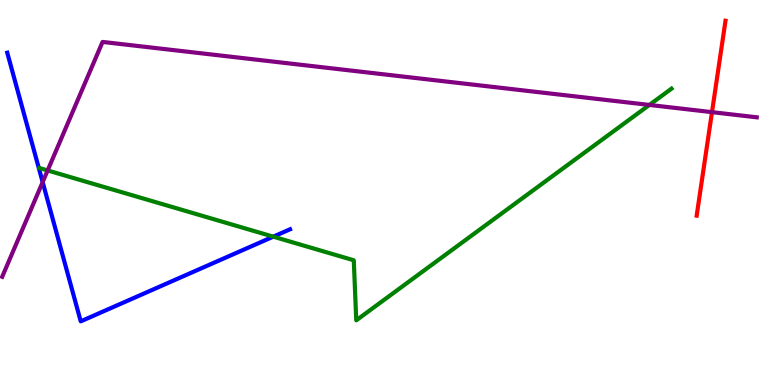[{'lines': ['blue', 'red'], 'intersections': []}, {'lines': ['green', 'red'], 'intersections': []}, {'lines': ['purple', 'red'], 'intersections': [{'x': 9.19, 'y': 7.09}]}, {'lines': ['blue', 'green'], 'intersections': [{'x': 3.53, 'y': 3.85}]}, {'lines': ['blue', 'purple'], 'intersections': [{'x': 0.55, 'y': 5.27}]}, {'lines': ['green', 'purple'], 'intersections': [{'x': 0.615, 'y': 5.57}, {'x': 8.38, 'y': 7.27}]}]